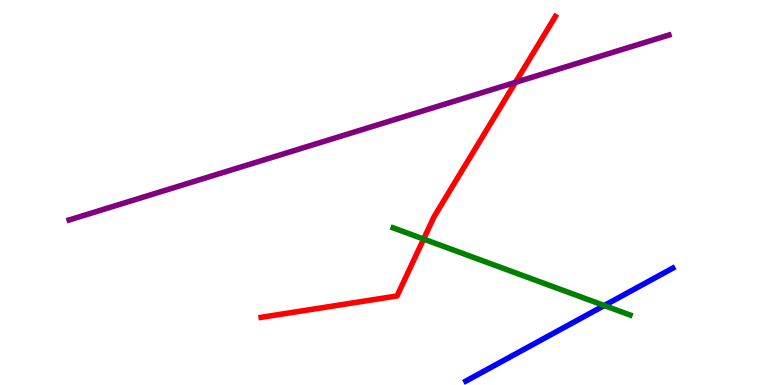[{'lines': ['blue', 'red'], 'intersections': []}, {'lines': ['green', 'red'], 'intersections': [{'x': 5.47, 'y': 3.79}]}, {'lines': ['purple', 'red'], 'intersections': [{'x': 6.65, 'y': 7.86}]}, {'lines': ['blue', 'green'], 'intersections': [{'x': 7.8, 'y': 2.06}]}, {'lines': ['blue', 'purple'], 'intersections': []}, {'lines': ['green', 'purple'], 'intersections': []}]